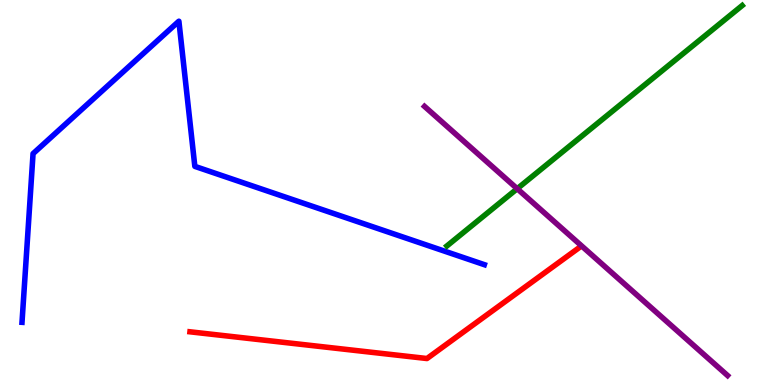[{'lines': ['blue', 'red'], 'intersections': []}, {'lines': ['green', 'red'], 'intersections': []}, {'lines': ['purple', 'red'], 'intersections': []}, {'lines': ['blue', 'green'], 'intersections': []}, {'lines': ['blue', 'purple'], 'intersections': []}, {'lines': ['green', 'purple'], 'intersections': [{'x': 6.67, 'y': 5.1}]}]